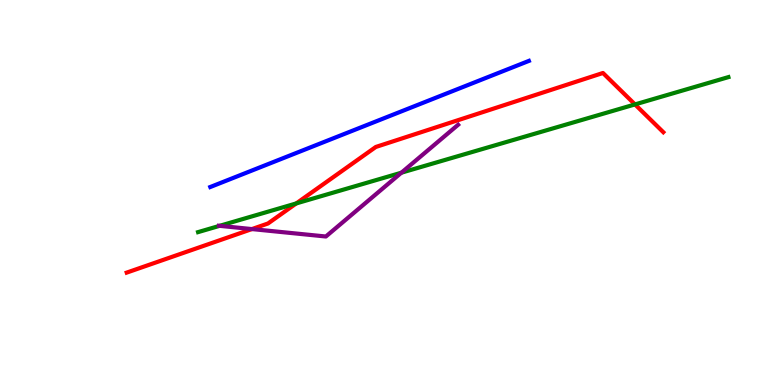[{'lines': ['blue', 'red'], 'intersections': []}, {'lines': ['green', 'red'], 'intersections': [{'x': 3.82, 'y': 4.72}, {'x': 8.19, 'y': 7.29}]}, {'lines': ['purple', 'red'], 'intersections': [{'x': 3.25, 'y': 4.05}]}, {'lines': ['blue', 'green'], 'intersections': []}, {'lines': ['blue', 'purple'], 'intersections': []}, {'lines': ['green', 'purple'], 'intersections': [{'x': 2.83, 'y': 4.13}, {'x': 5.18, 'y': 5.51}]}]